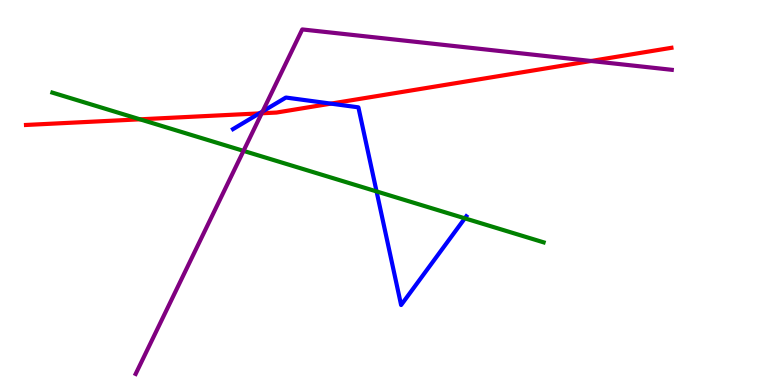[{'lines': ['blue', 'red'], 'intersections': [{'x': 3.35, 'y': 7.05}, {'x': 4.27, 'y': 7.31}]}, {'lines': ['green', 'red'], 'intersections': [{'x': 1.81, 'y': 6.9}]}, {'lines': ['purple', 'red'], 'intersections': [{'x': 3.38, 'y': 7.06}, {'x': 7.63, 'y': 8.42}]}, {'lines': ['blue', 'green'], 'intersections': [{'x': 4.86, 'y': 5.03}, {'x': 6.0, 'y': 4.33}]}, {'lines': ['blue', 'purple'], 'intersections': [{'x': 3.39, 'y': 7.11}]}, {'lines': ['green', 'purple'], 'intersections': [{'x': 3.14, 'y': 6.08}]}]